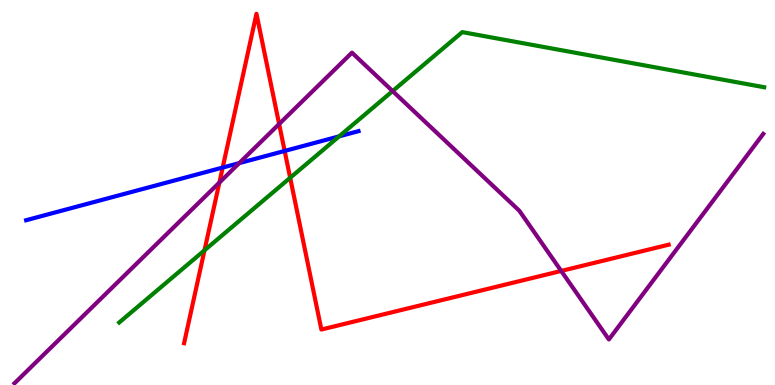[{'lines': ['blue', 'red'], 'intersections': [{'x': 2.87, 'y': 5.65}, {'x': 3.67, 'y': 6.08}]}, {'lines': ['green', 'red'], 'intersections': [{'x': 2.64, 'y': 3.5}, {'x': 3.74, 'y': 5.38}]}, {'lines': ['purple', 'red'], 'intersections': [{'x': 2.83, 'y': 5.26}, {'x': 3.6, 'y': 6.78}, {'x': 7.24, 'y': 2.96}]}, {'lines': ['blue', 'green'], 'intersections': [{'x': 4.38, 'y': 6.46}]}, {'lines': ['blue', 'purple'], 'intersections': [{'x': 3.09, 'y': 5.76}]}, {'lines': ['green', 'purple'], 'intersections': [{'x': 5.07, 'y': 7.63}]}]